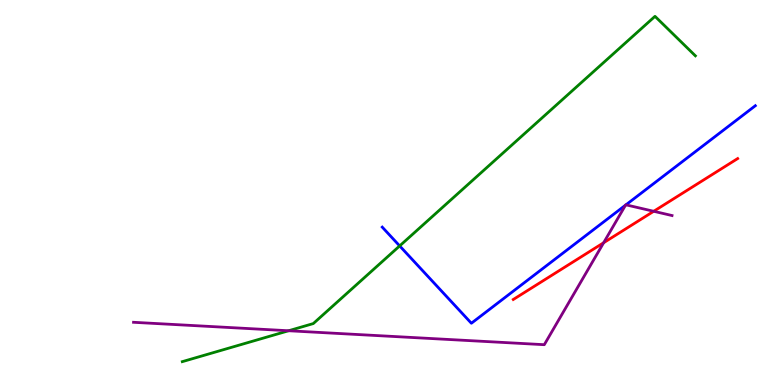[{'lines': ['blue', 'red'], 'intersections': []}, {'lines': ['green', 'red'], 'intersections': []}, {'lines': ['purple', 'red'], 'intersections': [{'x': 7.79, 'y': 3.7}, {'x': 8.44, 'y': 4.51}]}, {'lines': ['blue', 'green'], 'intersections': [{'x': 5.16, 'y': 3.61}]}, {'lines': ['blue', 'purple'], 'intersections': [{'x': 8.07, 'y': 4.67}, {'x': 8.08, 'y': 4.68}]}, {'lines': ['green', 'purple'], 'intersections': [{'x': 3.72, 'y': 1.41}]}]